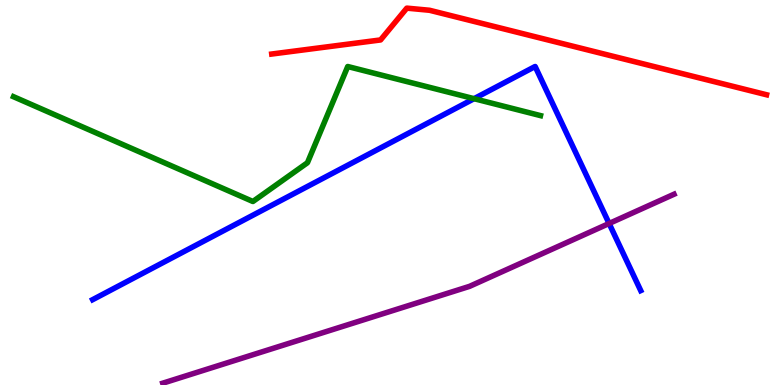[{'lines': ['blue', 'red'], 'intersections': []}, {'lines': ['green', 'red'], 'intersections': []}, {'lines': ['purple', 'red'], 'intersections': []}, {'lines': ['blue', 'green'], 'intersections': [{'x': 6.12, 'y': 7.44}]}, {'lines': ['blue', 'purple'], 'intersections': [{'x': 7.86, 'y': 4.2}]}, {'lines': ['green', 'purple'], 'intersections': []}]